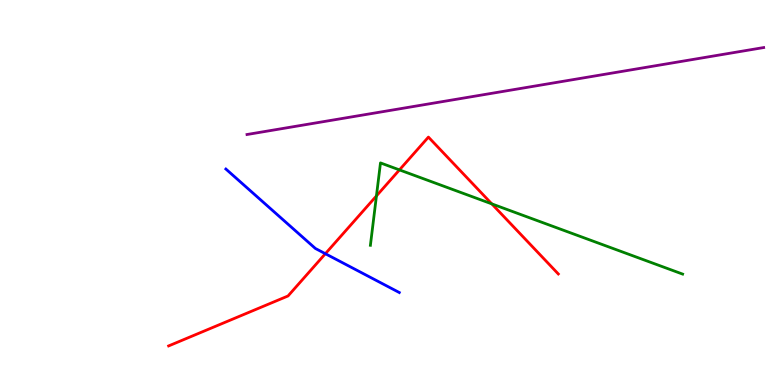[{'lines': ['blue', 'red'], 'intersections': [{'x': 4.2, 'y': 3.41}]}, {'lines': ['green', 'red'], 'intersections': [{'x': 4.86, 'y': 4.91}, {'x': 5.15, 'y': 5.59}, {'x': 6.35, 'y': 4.7}]}, {'lines': ['purple', 'red'], 'intersections': []}, {'lines': ['blue', 'green'], 'intersections': []}, {'lines': ['blue', 'purple'], 'intersections': []}, {'lines': ['green', 'purple'], 'intersections': []}]